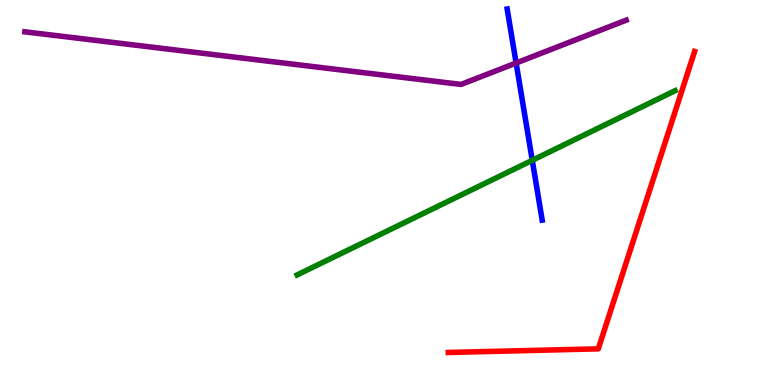[{'lines': ['blue', 'red'], 'intersections': []}, {'lines': ['green', 'red'], 'intersections': []}, {'lines': ['purple', 'red'], 'intersections': []}, {'lines': ['blue', 'green'], 'intersections': [{'x': 6.87, 'y': 5.84}]}, {'lines': ['blue', 'purple'], 'intersections': [{'x': 6.66, 'y': 8.36}]}, {'lines': ['green', 'purple'], 'intersections': []}]